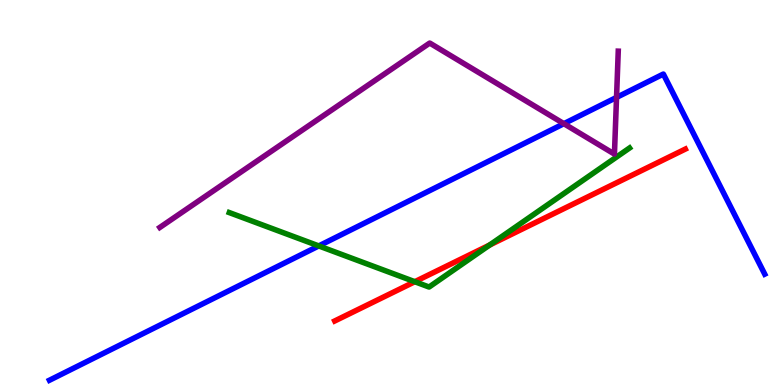[{'lines': ['blue', 'red'], 'intersections': []}, {'lines': ['green', 'red'], 'intersections': [{'x': 5.35, 'y': 2.68}, {'x': 6.32, 'y': 3.64}]}, {'lines': ['purple', 'red'], 'intersections': []}, {'lines': ['blue', 'green'], 'intersections': [{'x': 4.11, 'y': 3.61}]}, {'lines': ['blue', 'purple'], 'intersections': [{'x': 7.28, 'y': 6.79}, {'x': 7.96, 'y': 7.47}]}, {'lines': ['green', 'purple'], 'intersections': []}]